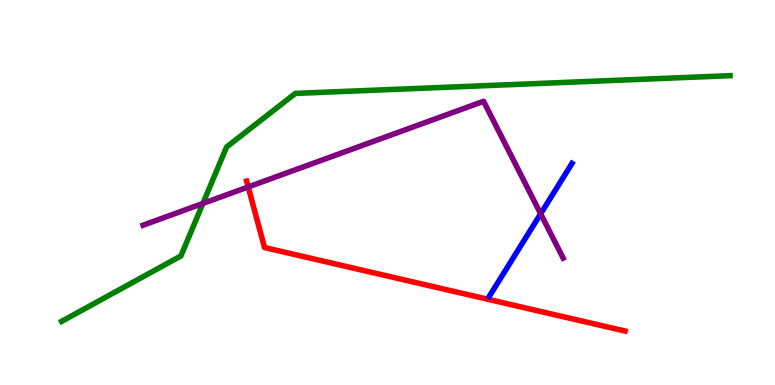[{'lines': ['blue', 'red'], 'intersections': []}, {'lines': ['green', 'red'], 'intersections': []}, {'lines': ['purple', 'red'], 'intersections': [{'x': 3.2, 'y': 5.14}]}, {'lines': ['blue', 'green'], 'intersections': []}, {'lines': ['blue', 'purple'], 'intersections': [{'x': 6.98, 'y': 4.45}]}, {'lines': ['green', 'purple'], 'intersections': [{'x': 2.62, 'y': 4.72}]}]